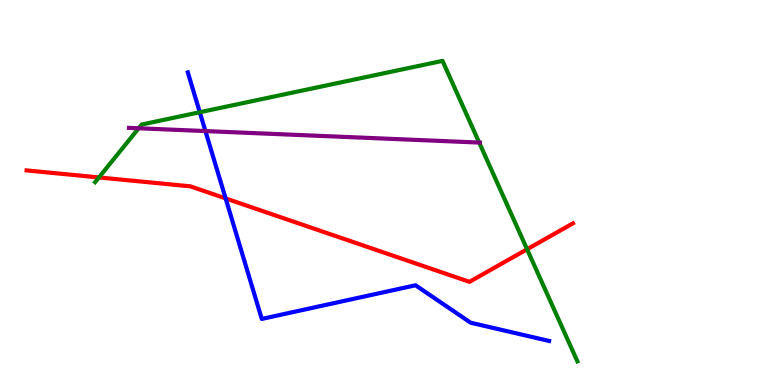[{'lines': ['blue', 'red'], 'intersections': [{'x': 2.91, 'y': 4.85}]}, {'lines': ['green', 'red'], 'intersections': [{'x': 1.28, 'y': 5.39}, {'x': 6.8, 'y': 3.53}]}, {'lines': ['purple', 'red'], 'intersections': []}, {'lines': ['blue', 'green'], 'intersections': [{'x': 2.58, 'y': 7.08}]}, {'lines': ['blue', 'purple'], 'intersections': [{'x': 2.65, 'y': 6.6}]}, {'lines': ['green', 'purple'], 'intersections': [{'x': 1.79, 'y': 6.67}, {'x': 6.18, 'y': 6.3}]}]